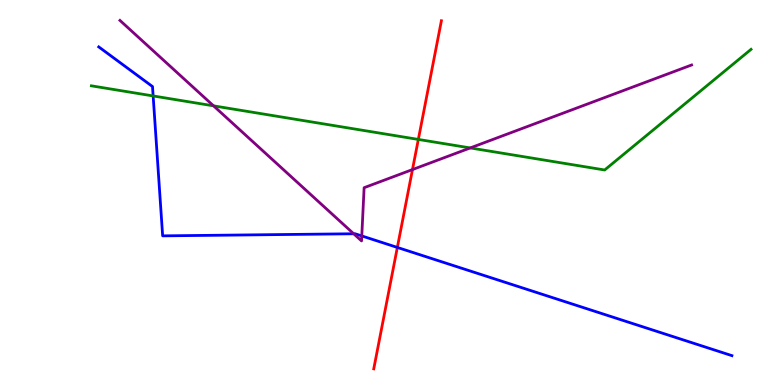[{'lines': ['blue', 'red'], 'intersections': [{'x': 5.13, 'y': 3.57}]}, {'lines': ['green', 'red'], 'intersections': [{'x': 5.4, 'y': 6.38}]}, {'lines': ['purple', 'red'], 'intersections': [{'x': 5.32, 'y': 5.6}]}, {'lines': ['blue', 'green'], 'intersections': [{'x': 1.98, 'y': 7.51}]}, {'lines': ['blue', 'purple'], 'intersections': [{'x': 4.56, 'y': 3.93}, {'x': 4.67, 'y': 3.87}]}, {'lines': ['green', 'purple'], 'intersections': [{'x': 2.76, 'y': 7.25}, {'x': 6.07, 'y': 6.16}]}]